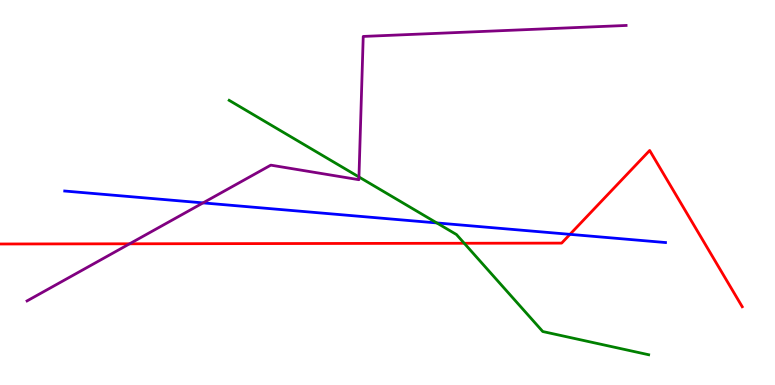[{'lines': ['blue', 'red'], 'intersections': [{'x': 7.35, 'y': 3.91}]}, {'lines': ['green', 'red'], 'intersections': [{'x': 5.99, 'y': 3.68}]}, {'lines': ['purple', 'red'], 'intersections': [{'x': 1.67, 'y': 3.67}]}, {'lines': ['blue', 'green'], 'intersections': [{'x': 5.64, 'y': 4.21}]}, {'lines': ['blue', 'purple'], 'intersections': [{'x': 2.62, 'y': 4.73}]}, {'lines': ['green', 'purple'], 'intersections': [{'x': 4.63, 'y': 5.4}]}]